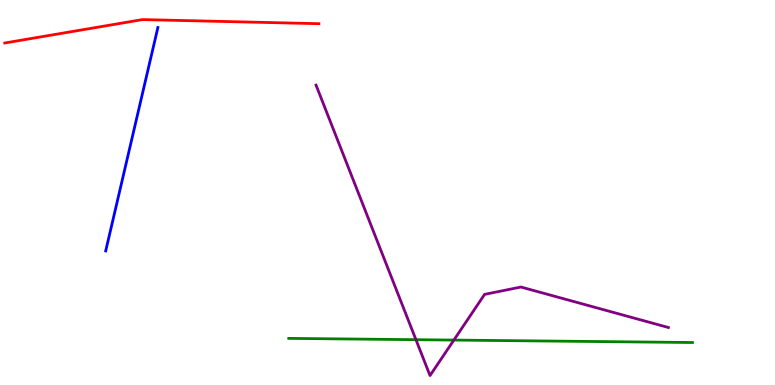[{'lines': ['blue', 'red'], 'intersections': []}, {'lines': ['green', 'red'], 'intersections': []}, {'lines': ['purple', 'red'], 'intersections': []}, {'lines': ['blue', 'green'], 'intersections': []}, {'lines': ['blue', 'purple'], 'intersections': []}, {'lines': ['green', 'purple'], 'intersections': [{'x': 5.37, 'y': 1.18}, {'x': 5.86, 'y': 1.17}]}]